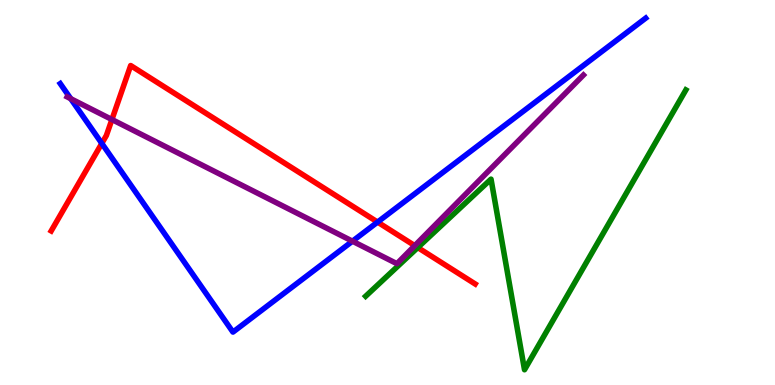[{'lines': ['blue', 'red'], 'intersections': [{'x': 1.31, 'y': 6.28}, {'x': 4.87, 'y': 4.23}]}, {'lines': ['green', 'red'], 'intersections': [{'x': 5.39, 'y': 3.57}]}, {'lines': ['purple', 'red'], 'intersections': [{'x': 1.44, 'y': 6.9}, {'x': 5.35, 'y': 3.62}]}, {'lines': ['blue', 'green'], 'intersections': []}, {'lines': ['blue', 'purple'], 'intersections': [{'x': 0.913, 'y': 7.44}, {'x': 4.55, 'y': 3.74}]}, {'lines': ['green', 'purple'], 'intersections': []}]